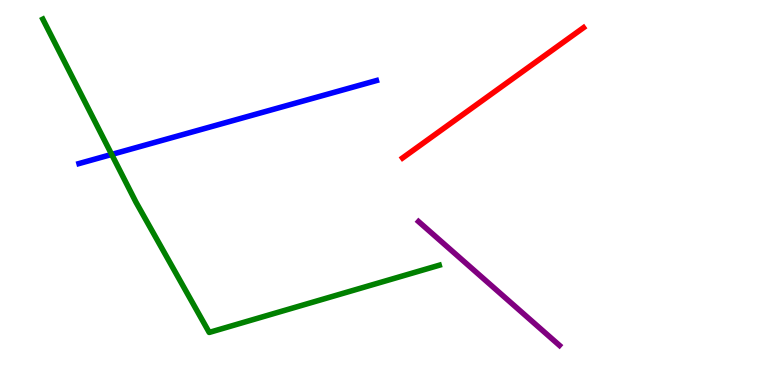[{'lines': ['blue', 'red'], 'intersections': []}, {'lines': ['green', 'red'], 'intersections': []}, {'lines': ['purple', 'red'], 'intersections': []}, {'lines': ['blue', 'green'], 'intersections': [{'x': 1.44, 'y': 5.99}]}, {'lines': ['blue', 'purple'], 'intersections': []}, {'lines': ['green', 'purple'], 'intersections': []}]